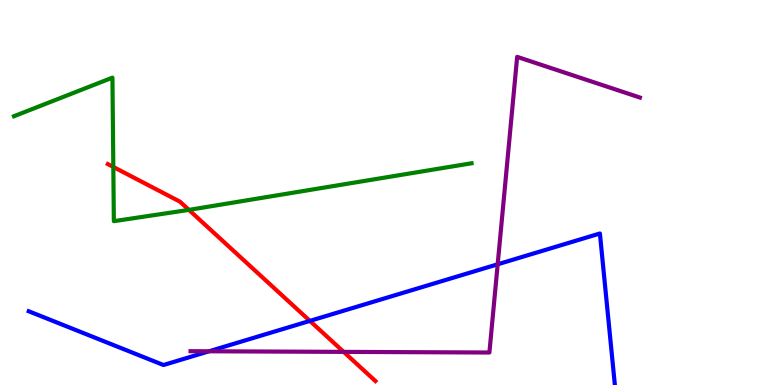[{'lines': ['blue', 'red'], 'intersections': [{'x': 4.0, 'y': 1.67}]}, {'lines': ['green', 'red'], 'intersections': [{'x': 1.46, 'y': 5.66}, {'x': 2.44, 'y': 4.55}]}, {'lines': ['purple', 'red'], 'intersections': [{'x': 4.43, 'y': 0.86}]}, {'lines': ['blue', 'green'], 'intersections': []}, {'lines': ['blue', 'purple'], 'intersections': [{'x': 2.7, 'y': 0.876}, {'x': 6.42, 'y': 3.14}]}, {'lines': ['green', 'purple'], 'intersections': []}]